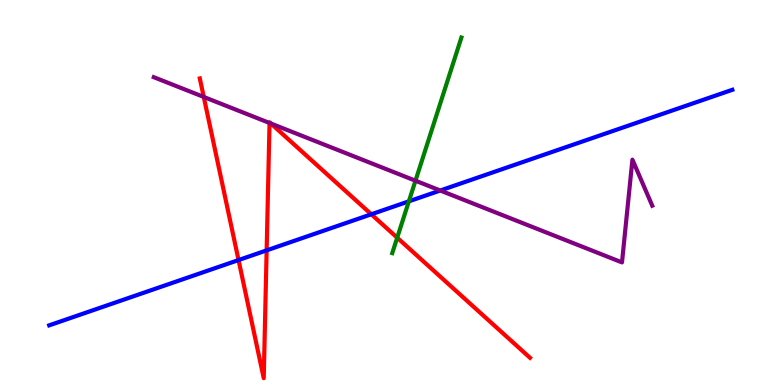[{'lines': ['blue', 'red'], 'intersections': [{'x': 3.08, 'y': 3.25}, {'x': 3.44, 'y': 3.5}, {'x': 4.79, 'y': 4.43}]}, {'lines': ['green', 'red'], 'intersections': [{'x': 5.13, 'y': 3.83}]}, {'lines': ['purple', 'red'], 'intersections': [{'x': 2.63, 'y': 7.48}, {'x': 3.48, 'y': 6.81}, {'x': 3.5, 'y': 6.79}]}, {'lines': ['blue', 'green'], 'intersections': [{'x': 5.28, 'y': 4.77}]}, {'lines': ['blue', 'purple'], 'intersections': [{'x': 5.68, 'y': 5.05}]}, {'lines': ['green', 'purple'], 'intersections': [{'x': 5.36, 'y': 5.31}]}]